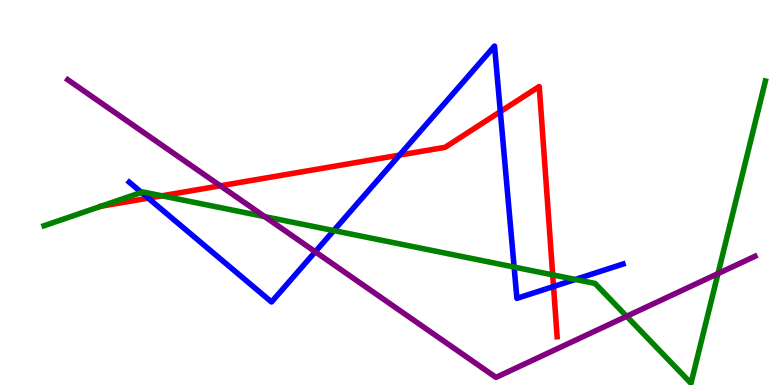[{'lines': ['blue', 'red'], 'intersections': [{'x': 1.91, 'y': 4.85}, {'x': 5.15, 'y': 5.97}, {'x': 6.46, 'y': 7.1}, {'x': 7.14, 'y': 2.56}]}, {'lines': ['green', 'red'], 'intersections': [{'x': 2.09, 'y': 4.91}, {'x': 7.13, 'y': 2.86}]}, {'lines': ['purple', 'red'], 'intersections': [{'x': 2.84, 'y': 5.17}]}, {'lines': ['blue', 'green'], 'intersections': [{'x': 1.82, 'y': 5.0}, {'x': 4.31, 'y': 4.01}, {'x': 6.63, 'y': 3.06}, {'x': 7.42, 'y': 2.74}]}, {'lines': ['blue', 'purple'], 'intersections': [{'x': 4.07, 'y': 3.46}]}, {'lines': ['green', 'purple'], 'intersections': [{'x': 3.41, 'y': 4.37}, {'x': 8.09, 'y': 1.78}, {'x': 9.26, 'y': 2.89}]}]